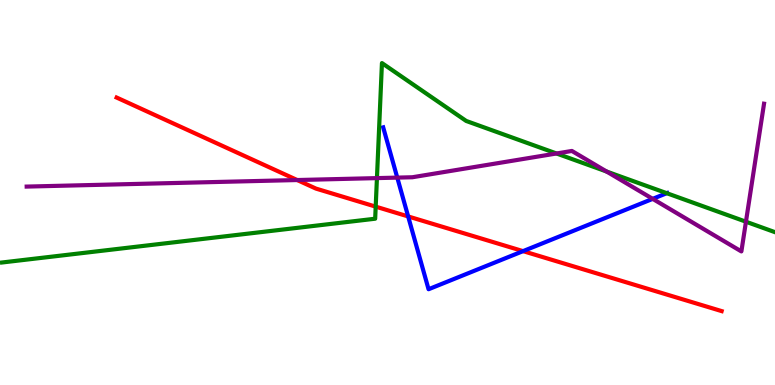[{'lines': ['blue', 'red'], 'intersections': [{'x': 5.27, 'y': 4.38}, {'x': 6.75, 'y': 3.48}]}, {'lines': ['green', 'red'], 'intersections': [{'x': 4.85, 'y': 4.63}]}, {'lines': ['purple', 'red'], 'intersections': [{'x': 3.84, 'y': 5.32}]}, {'lines': ['blue', 'green'], 'intersections': [{'x': 8.6, 'y': 4.98}]}, {'lines': ['blue', 'purple'], 'intersections': [{'x': 5.13, 'y': 5.39}, {'x': 8.42, 'y': 4.83}]}, {'lines': ['green', 'purple'], 'intersections': [{'x': 4.86, 'y': 5.37}, {'x': 7.18, 'y': 6.01}, {'x': 7.83, 'y': 5.55}, {'x': 9.63, 'y': 4.24}]}]